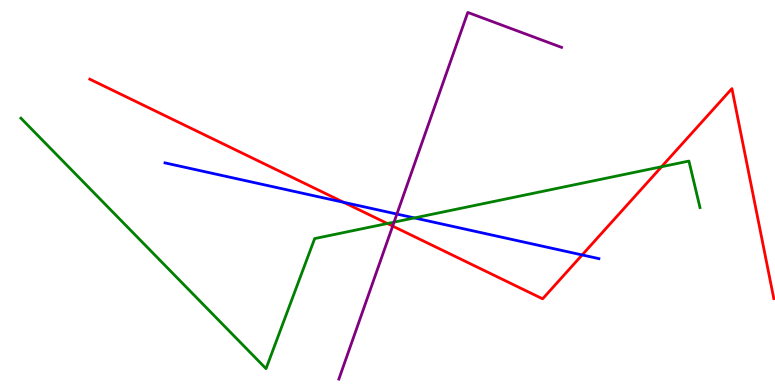[{'lines': ['blue', 'red'], 'intersections': [{'x': 4.43, 'y': 4.74}, {'x': 7.51, 'y': 3.38}]}, {'lines': ['green', 'red'], 'intersections': [{'x': 5.0, 'y': 4.19}, {'x': 8.54, 'y': 5.67}]}, {'lines': ['purple', 'red'], 'intersections': [{'x': 5.07, 'y': 4.13}]}, {'lines': ['blue', 'green'], 'intersections': [{'x': 5.35, 'y': 4.34}]}, {'lines': ['blue', 'purple'], 'intersections': [{'x': 5.12, 'y': 4.44}]}, {'lines': ['green', 'purple'], 'intersections': [{'x': 5.08, 'y': 4.23}]}]